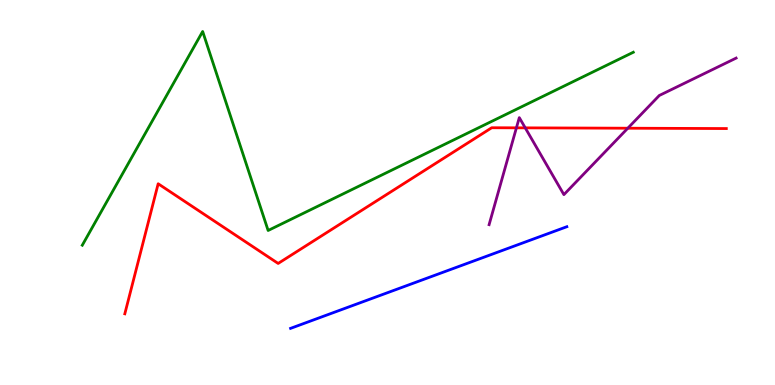[{'lines': ['blue', 'red'], 'intersections': []}, {'lines': ['green', 'red'], 'intersections': []}, {'lines': ['purple', 'red'], 'intersections': [{'x': 6.66, 'y': 6.68}, {'x': 6.78, 'y': 6.68}, {'x': 8.1, 'y': 6.67}]}, {'lines': ['blue', 'green'], 'intersections': []}, {'lines': ['blue', 'purple'], 'intersections': []}, {'lines': ['green', 'purple'], 'intersections': []}]